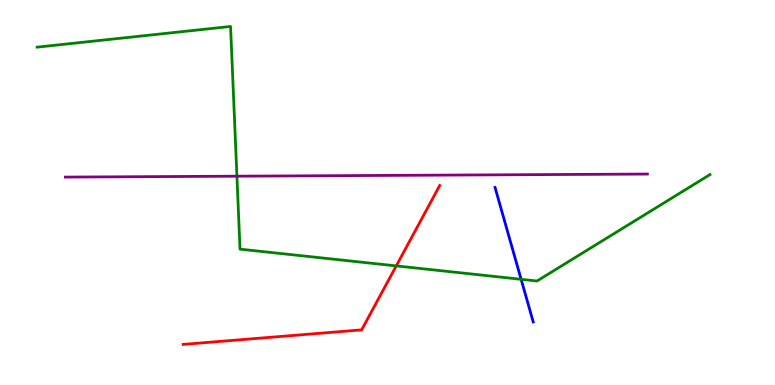[{'lines': ['blue', 'red'], 'intersections': []}, {'lines': ['green', 'red'], 'intersections': [{'x': 5.11, 'y': 3.09}]}, {'lines': ['purple', 'red'], 'intersections': []}, {'lines': ['blue', 'green'], 'intersections': [{'x': 6.72, 'y': 2.75}]}, {'lines': ['blue', 'purple'], 'intersections': []}, {'lines': ['green', 'purple'], 'intersections': [{'x': 3.06, 'y': 5.42}]}]